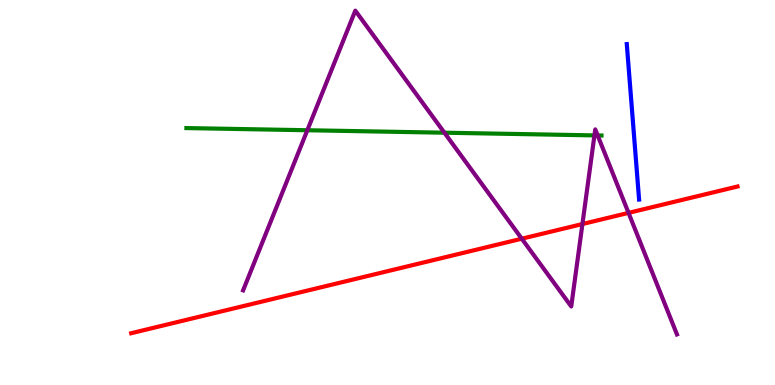[{'lines': ['blue', 'red'], 'intersections': []}, {'lines': ['green', 'red'], 'intersections': []}, {'lines': ['purple', 'red'], 'intersections': [{'x': 6.73, 'y': 3.8}, {'x': 7.52, 'y': 4.18}, {'x': 8.11, 'y': 4.47}]}, {'lines': ['blue', 'green'], 'intersections': []}, {'lines': ['blue', 'purple'], 'intersections': []}, {'lines': ['green', 'purple'], 'intersections': [{'x': 3.97, 'y': 6.62}, {'x': 5.73, 'y': 6.55}, {'x': 7.67, 'y': 6.48}, {'x': 7.71, 'y': 6.48}]}]